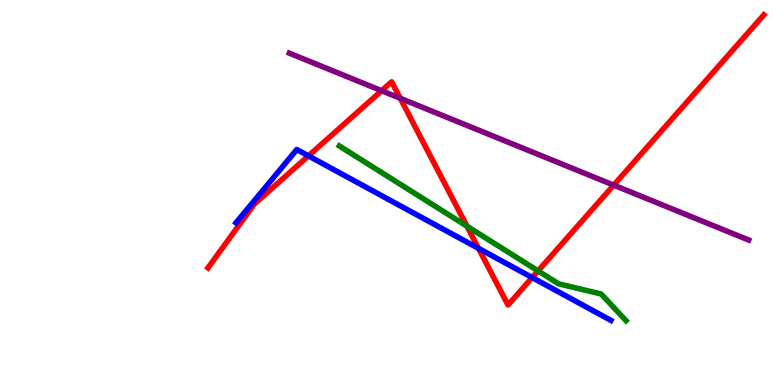[{'lines': ['blue', 'red'], 'intersections': [{'x': 3.98, 'y': 5.95}, {'x': 6.17, 'y': 3.55}, {'x': 6.87, 'y': 2.79}]}, {'lines': ['green', 'red'], 'intersections': [{'x': 6.03, 'y': 4.12}, {'x': 6.94, 'y': 2.96}]}, {'lines': ['purple', 'red'], 'intersections': [{'x': 4.92, 'y': 7.64}, {'x': 5.16, 'y': 7.45}, {'x': 7.92, 'y': 5.19}]}, {'lines': ['blue', 'green'], 'intersections': []}, {'lines': ['blue', 'purple'], 'intersections': []}, {'lines': ['green', 'purple'], 'intersections': []}]